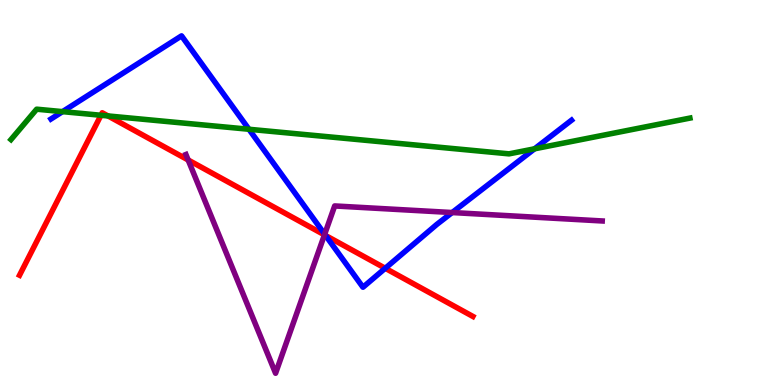[{'lines': ['blue', 'red'], 'intersections': [{'x': 4.2, 'y': 3.88}, {'x': 4.97, 'y': 3.03}]}, {'lines': ['green', 'red'], 'intersections': [{'x': 1.3, 'y': 7.01}, {'x': 1.39, 'y': 6.99}]}, {'lines': ['purple', 'red'], 'intersections': [{'x': 2.43, 'y': 5.84}, {'x': 4.19, 'y': 3.9}]}, {'lines': ['blue', 'green'], 'intersections': [{'x': 0.807, 'y': 7.1}, {'x': 3.21, 'y': 6.64}, {'x': 6.9, 'y': 6.13}]}, {'lines': ['blue', 'purple'], 'intersections': [{'x': 4.19, 'y': 3.92}, {'x': 5.83, 'y': 4.48}]}, {'lines': ['green', 'purple'], 'intersections': []}]